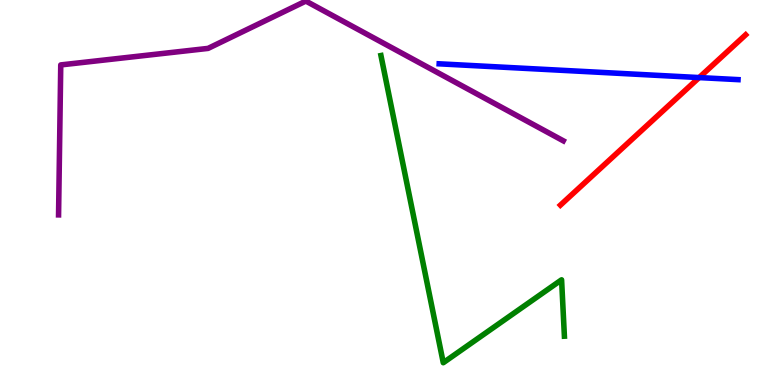[{'lines': ['blue', 'red'], 'intersections': [{'x': 9.02, 'y': 7.99}]}, {'lines': ['green', 'red'], 'intersections': []}, {'lines': ['purple', 'red'], 'intersections': []}, {'lines': ['blue', 'green'], 'intersections': []}, {'lines': ['blue', 'purple'], 'intersections': []}, {'lines': ['green', 'purple'], 'intersections': []}]